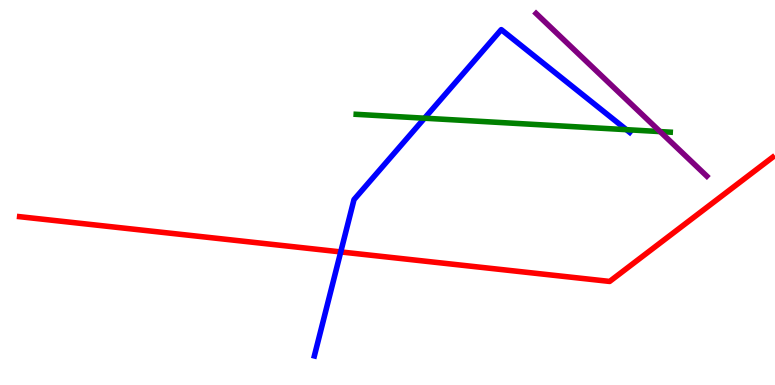[{'lines': ['blue', 'red'], 'intersections': [{'x': 4.4, 'y': 3.46}]}, {'lines': ['green', 'red'], 'intersections': []}, {'lines': ['purple', 'red'], 'intersections': []}, {'lines': ['blue', 'green'], 'intersections': [{'x': 5.48, 'y': 6.93}, {'x': 8.08, 'y': 6.63}]}, {'lines': ['blue', 'purple'], 'intersections': []}, {'lines': ['green', 'purple'], 'intersections': [{'x': 8.52, 'y': 6.58}]}]